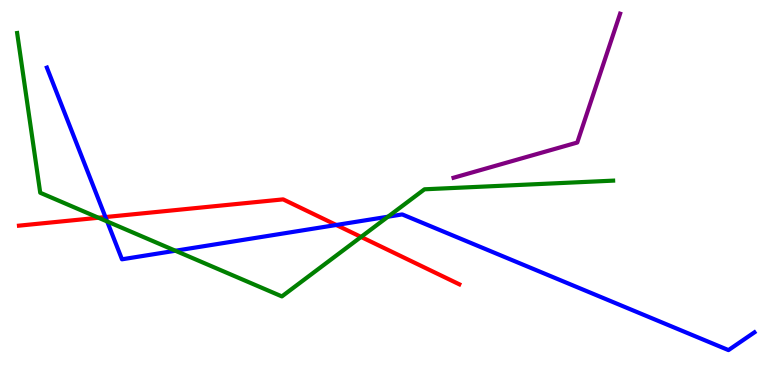[{'lines': ['blue', 'red'], 'intersections': [{'x': 1.36, 'y': 4.36}, {'x': 4.34, 'y': 4.16}]}, {'lines': ['green', 'red'], 'intersections': [{'x': 1.27, 'y': 4.34}, {'x': 4.66, 'y': 3.85}]}, {'lines': ['purple', 'red'], 'intersections': []}, {'lines': ['blue', 'green'], 'intersections': [{'x': 1.38, 'y': 4.25}, {'x': 2.26, 'y': 3.49}, {'x': 5.01, 'y': 4.37}]}, {'lines': ['blue', 'purple'], 'intersections': []}, {'lines': ['green', 'purple'], 'intersections': []}]